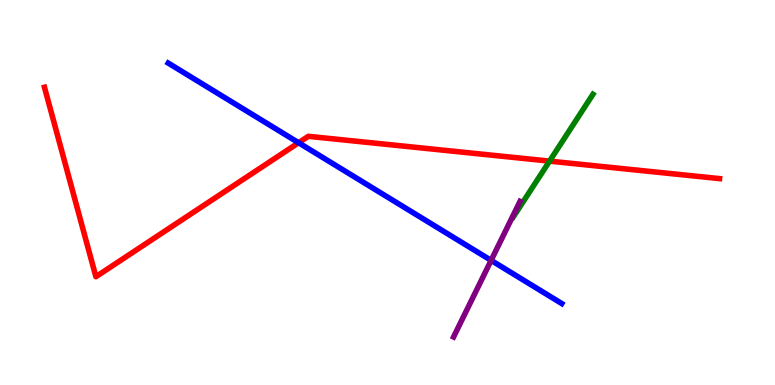[{'lines': ['blue', 'red'], 'intersections': [{'x': 3.85, 'y': 6.29}]}, {'lines': ['green', 'red'], 'intersections': [{'x': 7.09, 'y': 5.81}]}, {'lines': ['purple', 'red'], 'intersections': []}, {'lines': ['blue', 'green'], 'intersections': []}, {'lines': ['blue', 'purple'], 'intersections': [{'x': 6.34, 'y': 3.24}]}, {'lines': ['green', 'purple'], 'intersections': []}]